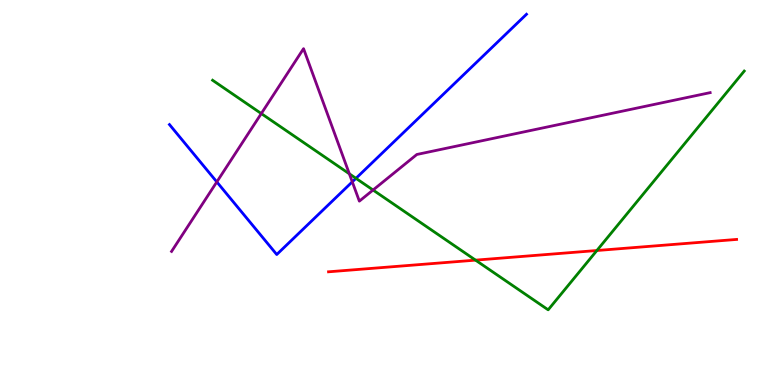[{'lines': ['blue', 'red'], 'intersections': []}, {'lines': ['green', 'red'], 'intersections': [{'x': 6.14, 'y': 3.24}, {'x': 7.7, 'y': 3.49}]}, {'lines': ['purple', 'red'], 'intersections': []}, {'lines': ['blue', 'green'], 'intersections': [{'x': 4.59, 'y': 5.37}]}, {'lines': ['blue', 'purple'], 'intersections': [{'x': 2.8, 'y': 5.27}, {'x': 4.55, 'y': 5.28}]}, {'lines': ['green', 'purple'], 'intersections': [{'x': 3.37, 'y': 7.05}, {'x': 4.51, 'y': 5.49}, {'x': 4.81, 'y': 5.06}]}]